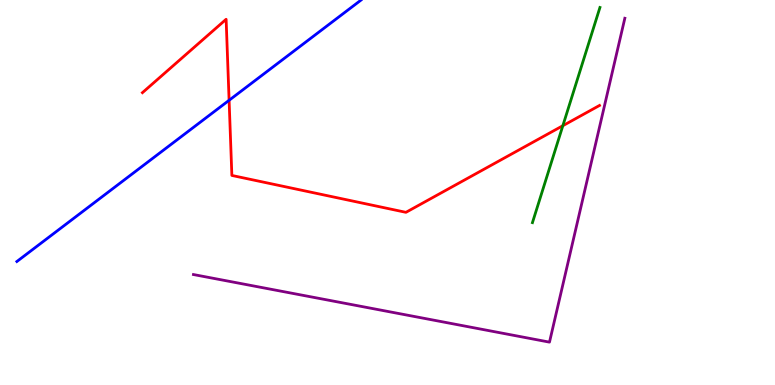[{'lines': ['blue', 'red'], 'intersections': [{'x': 2.96, 'y': 7.4}]}, {'lines': ['green', 'red'], 'intersections': [{'x': 7.26, 'y': 6.73}]}, {'lines': ['purple', 'red'], 'intersections': []}, {'lines': ['blue', 'green'], 'intersections': []}, {'lines': ['blue', 'purple'], 'intersections': []}, {'lines': ['green', 'purple'], 'intersections': []}]